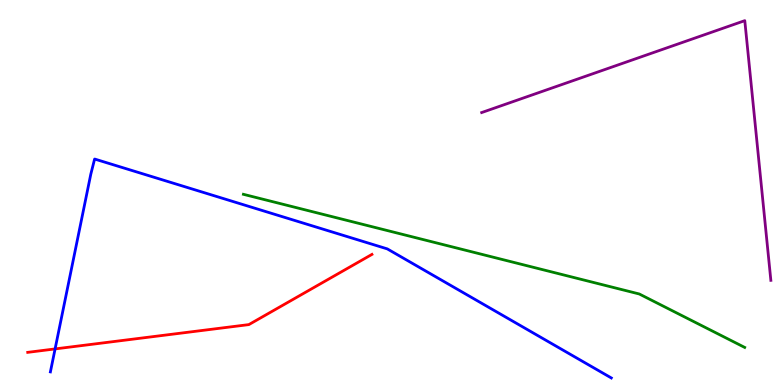[{'lines': ['blue', 'red'], 'intersections': [{'x': 0.711, 'y': 0.937}]}, {'lines': ['green', 'red'], 'intersections': []}, {'lines': ['purple', 'red'], 'intersections': []}, {'lines': ['blue', 'green'], 'intersections': []}, {'lines': ['blue', 'purple'], 'intersections': []}, {'lines': ['green', 'purple'], 'intersections': []}]